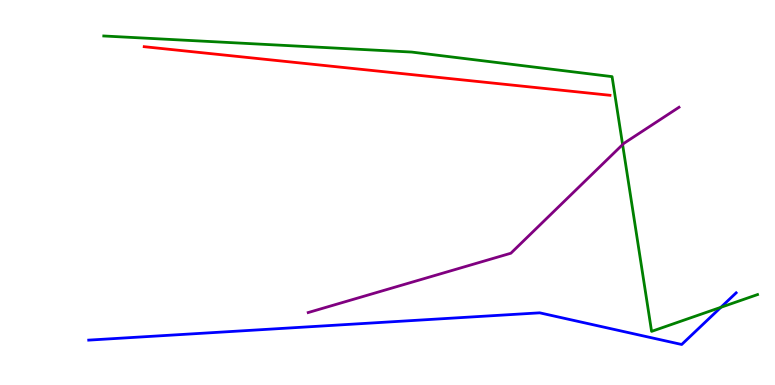[{'lines': ['blue', 'red'], 'intersections': []}, {'lines': ['green', 'red'], 'intersections': []}, {'lines': ['purple', 'red'], 'intersections': []}, {'lines': ['blue', 'green'], 'intersections': [{'x': 9.3, 'y': 2.02}]}, {'lines': ['blue', 'purple'], 'intersections': []}, {'lines': ['green', 'purple'], 'intersections': [{'x': 8.03, 'y': 6.24}]}]